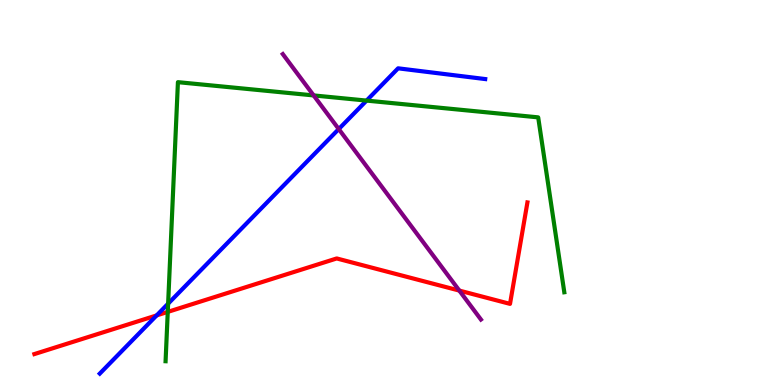[{'lines': ['blue', 'red'], 'intersections': [{'x': 2.02, 'y': 1.81}]}, {'lines': ['green', 'red'], 'intersections': [{'x': 2.16, 'y': 1.9}]}, {'lines': ['purple', 'red'], 'intersections': [{'x': 5.93, 'y': 2.45}]}, {'lines': ['blue', 'green'], 'intersections': [{'x': 2.17, 'y': 2.11}, {'x': 4.73, 'y': 7.39}]}, {'lines': ['blue', 'purple'], 'intersections': [{'x': 4.37, 'y': 6.65}]}, {'lines': ['green', 'purple'], 'intersections': [{'x': 4.05, 'y': 7.52}]}]